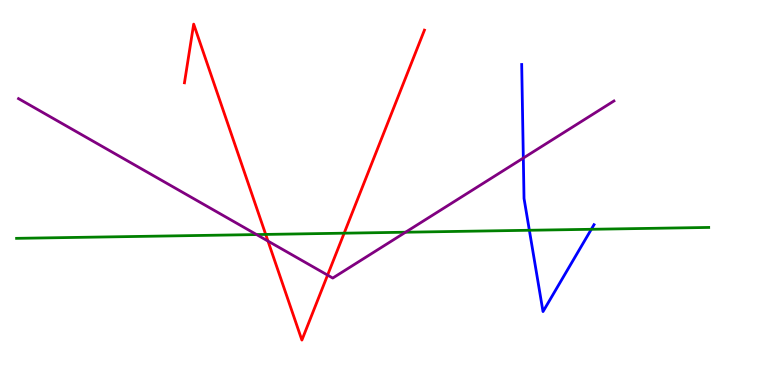[{'lines': ['blue', 'red'], 'intersections': []}, {'lines': ['green', 'red'], 'intersections': [{'x': 3.43, 'y': 3.91}, {'x': 4.44, 'y': 3.94}]}, {'lines': ['purple', 'red'], 'intersections': [{'x': 3.46, 'y': 3.74}, {'x': 4.23, 'y': 2.85}]}, {'lines': ['blue', 'green'], 'intersections': [{'x': 6.83, 'y': 4.02}, {'x': 7.63, 'y': 4.04}]}, {'lines': ['blue', 'purple'], 'intersections': [{'x': 6.75, 'y': 5.89}]}, {'lines': ['green', 'purple'], 'intersections': [{'x': 3.31, 'y': 3.91}, {'x': 5.23, 'y': 3.97}]}]